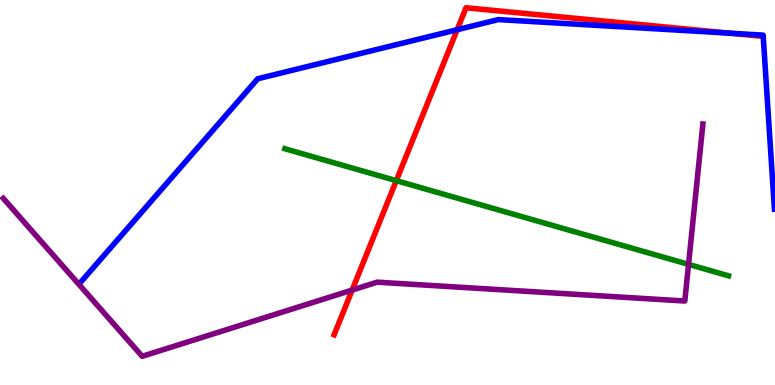[{'lines': ['blue', 'red'], 'intersections': [{'x': 5.9, 'y': 9.23}, {'x': 9.41, 'y': 9.14}]}, {'lines': ['green', 'red'], 'intersections': [{'x': 5.11, 'y': 5.31}]}, {'lines': ['purple', 'red'], 'intersections': [{'x': 4.54, 'y': 2.47}]}, {'lines': ['blue', 'green'], 'intersections': []}, {'lines': ['blue', 'purple'], 'intersections': []}, {'lines': ['green', 'purple'], 'intersections': [{'x': 8.88, 'y': 3.13}]}]